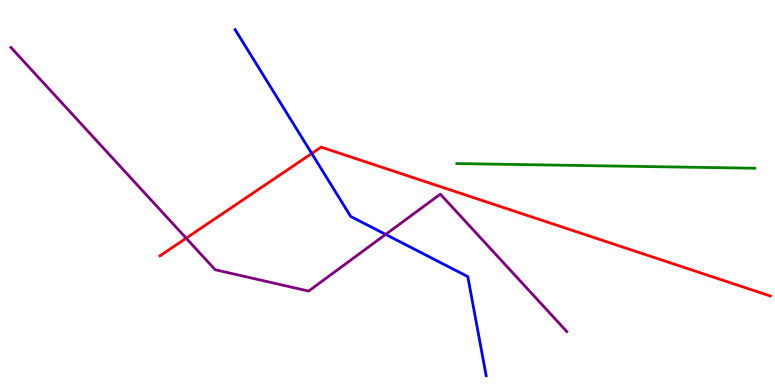[{'lines': ['blue', 'red'], 'intersections': [{'x': 4.02, 'y': 6.01}]}, {'lines': ['green', 'red'], 'intersections': []}, {'lines': ['purple', 'red'], 'intersections': [{'x': 2.4, 'y': 3.81}]}, {'lines': ['blue', 'green'], 'intersections': []}, {'lines': ['blue', 'purple'], 'intersections': [{'x': 4.98, 'y': 3.91}]}, {'lines': ['green', 'purple'], 'intersections': []}]